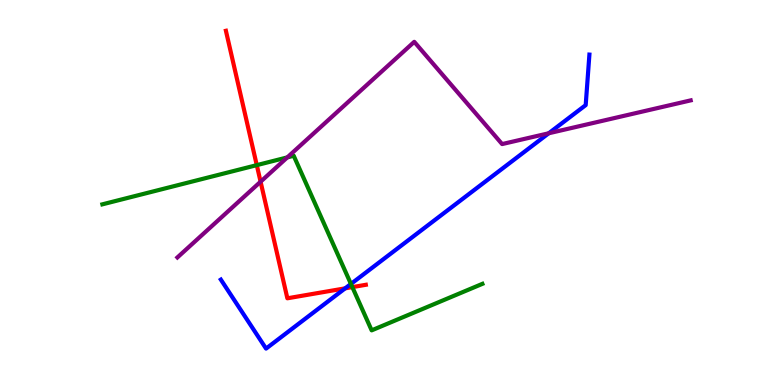[{'lines': ['blue', 'red'], 'intersections': [{'x': 4.45, 'y': 2.51}]}, {'lines': ['green', 'red'], 'intersections': [{'x': 3.31, 'y': 5.71}, {'x': 4.55, 'y': 2.54}]}, {'lines': ['purple', 'red'], 'intersections': [{'x': 3.36, 'y': 5.28}]}, {'lines': ['blue', 'green'], 'intersections': [{'x': 4.53, 'y': 2.63}]}, {'lines': ['blue', 'purple'], 'intersections': [{'x': 7.08, 'y': 6.54}]}, {'lines': ['green', 'purple'], 'intersections': [{'x': 3.71, 'y': 5.91}]}]